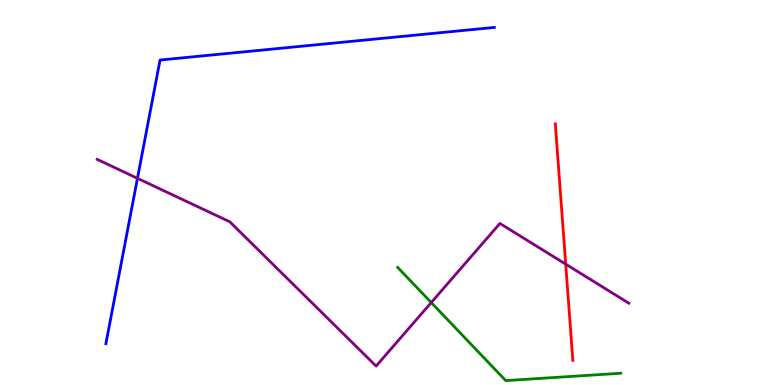[{'lines': ['blue', 'red'], 'intersections': []}, {'lines': ['green', 'red'], 'intersections': []}, {'lines': ['purple', 'red'], 'intersections': [{'x': 7.3, 'y': 3.14}]}, {'lines': ['blue', 'green'], 'intersections': []}, {'lines': ['blue', 'purple'], 'intersections': [{'x': 1.77, 'y': 5.37}]}, {'lines': ['green', 'purple'], 'intersections': [{'x': 5.56, 'y': 2.14}]}]